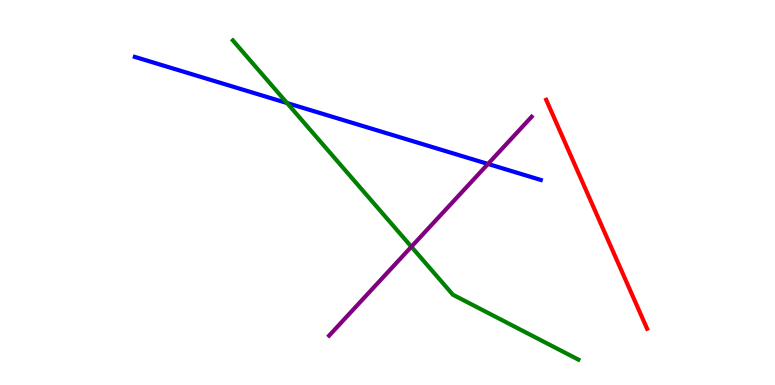[{'lines': ['blue', 'red'], 'intersections': []}, {'lines': ['green', 'red'], 'intersections': []}, {'lines': ['purple', 'red'], 'intersections': []}, {'lines': ['blue', 'green'], 'intersections': [{'x': 3.7, 'y': 7.32}]}, {'lines': ['blue', 'purple'], 'intersections': [{'x': 6.3, 'y': 5.74}]}, {'lines': ['green', 'purple'], 'intersections': [{'x': 5.31, 'y': 3.59}]}]